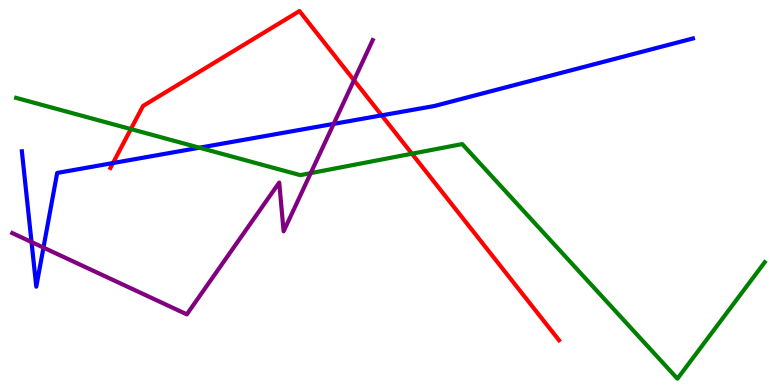[{'lines': ['blue', 'red'], 'intersections': [{'x': 1.46, 'y': 5.76}, {'x': 4.92, 'y': 7.0}]}, {'lines': ['green', 'red'], 'intersections': [{'x': 1.69, 'y': 6.65}, {'x': 5.32, 'y': 6.01}]}, {'lines': ['purple', 'red'], 'intersections': [{'x': 4.57, 'y': 7.92}]}, {'lines': ['blue', 'green'], 'intersections': [{'x': 2.57, 'y': 6.16}]}, {'lines': ['blue', 'purple'], 'intersections': [{'x': 0.407, 'y': 3.71}, {'x': 0.561, 'y': 3.57}, {'x': 4.31, 'y': 6.78}]}, {'lines': ['green', 'purple'], 'intersections': [{'x': 4.01, 'y': 5.5}]}]